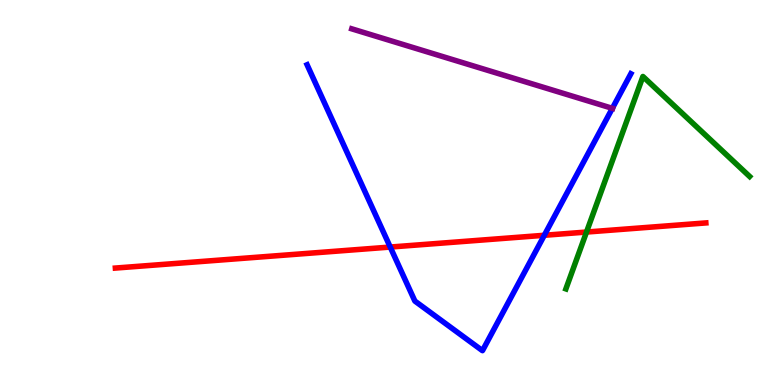[{'lines': ['blue', 'red'], 'intersections': [{'x': 5.04, 'y': 3.58}, {'x': 7.02, 'y': 3.89}]}, {'lines': ['green', 'red'], 'intersections': [{'x': 7.57, 'y': 3.97}]}, {'lines': ['purple', 'red'], 'intersections': []}, {'lines': ['blue', 'green'], 'intersections': []}, {'lines': ['blue', 'purple'], 'intersections': [{'x': 7.9, 'y': 7.19}]}, {'lines': ['green', 'purple'], 'intersections': []}]